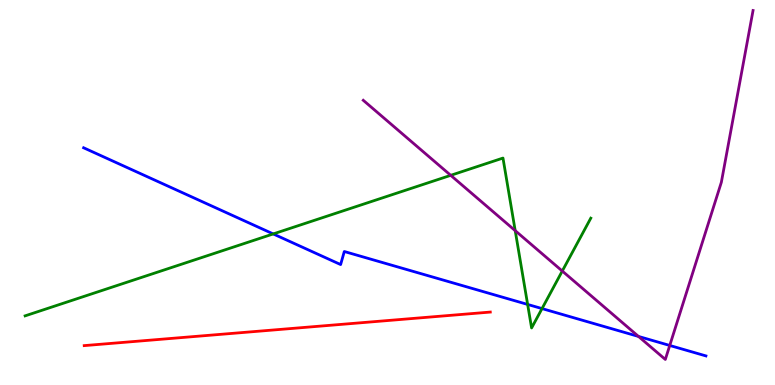[{'lines': ['blue', 'red'], 'intersections': []}, {'lines': ['green', 'red'], 'intersections': []}, {'lines': ['purple', 'red'], 'intersections': []}, {'lines': ['blue', 'green'], 'intersections': [{'x': 3.53, 'y': 3.92}, {'x': 6.81, 'y': 2.09}, {'x': 6.99, 'y': 1.98}]}, {'lines': ['blue', 'purple'], 'intersections': [{'x': 8.24, 'y': 1.26}, {'x': 8.64, 'y': 1.03}]}, {'lines': ['green', 'purple'], 'intersections': [{'x': 5.82, 'y': 5.45}, {'x': 6.65, 'y': 4.01}, {'x': 7.26, 'y': 2.96}]}]